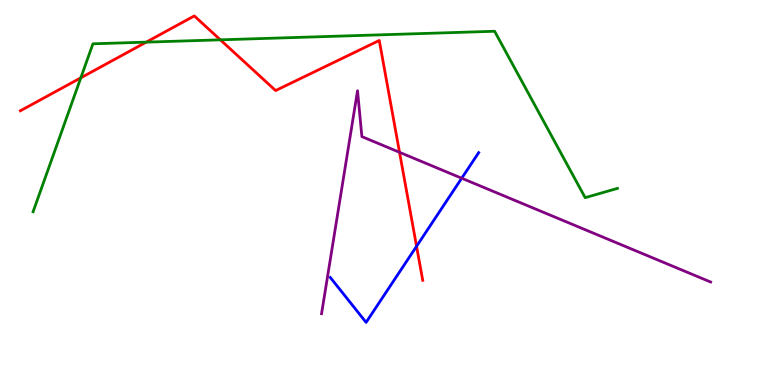[{'lines': ['blue', 'red'], 'intersections': [{'x': 5.37, 'y': 3.6}]}, {'lines': ['green', 'red'], 'intersections': [{'x': 1.04, 'y': 7.98}, {'x': 1.89, 'y': 8.91}, {'x': 2.84, 'y': 8.97}]}, {'lines': ['purple', 'red'], 'intersections': [{'x': 5.16, 'y': 6.04}]}, {'lines': ['blue', 'green'], 'intersections': []}, {'lines': ['blue', 'purple'], 'intersections': [{'x': 5.96, 'y': 5.37}]}, {'lines': ['green', 'purple'], 'intersections': []}]